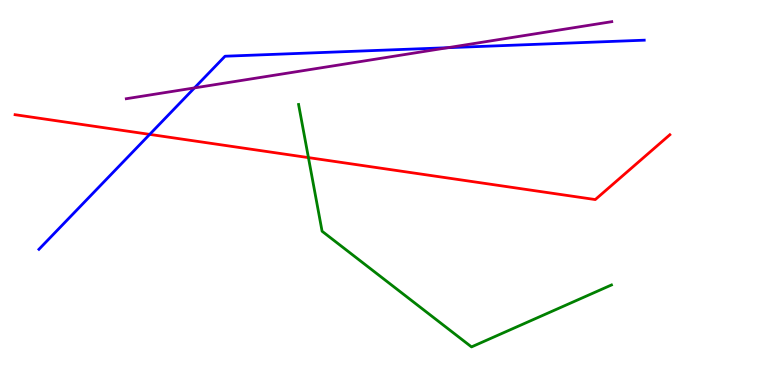[{'lines': ['blue', 'red'], 'intersections': [{'x': 1.93, 'y': 6.51}]}, {'lines': ['green', 'red'], 'intersections': [{'x': 3.98, 'y': 5.91}]}, {'lines': ['purple', 'red'], 'intersections': []}, {'lines': ['blue', 'green'], 'intersections': []}, {'lines': ['blue', 'purple'], 'intersections': [{'x': 2.51, 'y': 7.72}, {'x': 5.78, 'y': 8.76}]}, {'lines': ['green', 'purple'], 'intersections': []}]